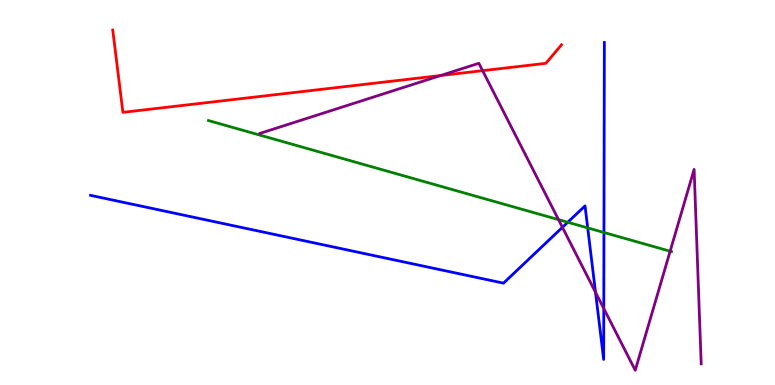[{'lines': ['blue', 'red'], 'intersections': []}, {'lines': ['green', 'red'], 'intersections': []}, {'lines': ['purple', 'red'], 'intersections': [{'x': 5.69, 'y': 8.04}, {'x': 6.23, 'y': 8.16}]}, {'lines': ['blue', 'green'], 'intersections': [{'x': 7.33, 'y': 4.23}, {'x': 7.58, 'y': 4.08}, {'x': 7.79, 'y': 3.96}]}, {'lines': ['blue', 'purple'], 'intersections': [{'x': 7.26, 'y': 4.1}, {'x': 7.68, 'y': 2.41}, {'x': 7.79, 'y': 1.99}]}, {'lines': ['green', 'purple'], 'intersections': [{'x': 7.21, 'y': 4.3}, {'x': 8.65, 'y': 3.47}]}]